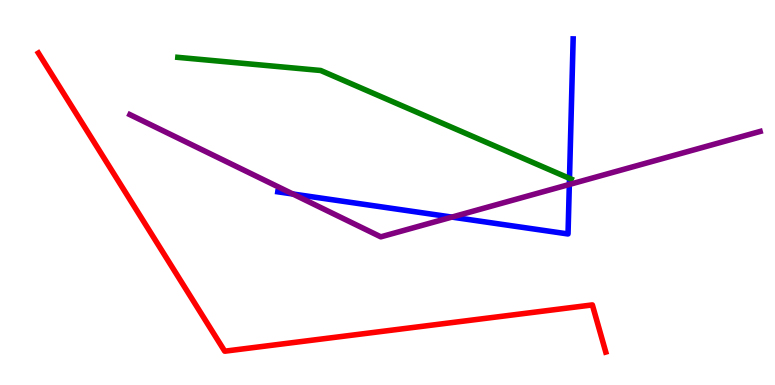[{'lines': ['blue', 'red'], 'intersections': []}, {'lines': ['green', 'red'], 'intersections': []}, {'lines': ['purple', 'red'], 'intersections': []}, {'lines': ['blue', 'green'], 'intersections': [{'x': 7.35, 'y': 5.37}]}, {'lines': ['blue', 'purple'], 'intersections': [{'x': 3.78, 'y': 4.96}, {'x': 5.83, 'y': 4.36}, {'x': 7.35, 'y': 5.21}]}, {'lines': ['green', 'purple'], 'intersections': []}]